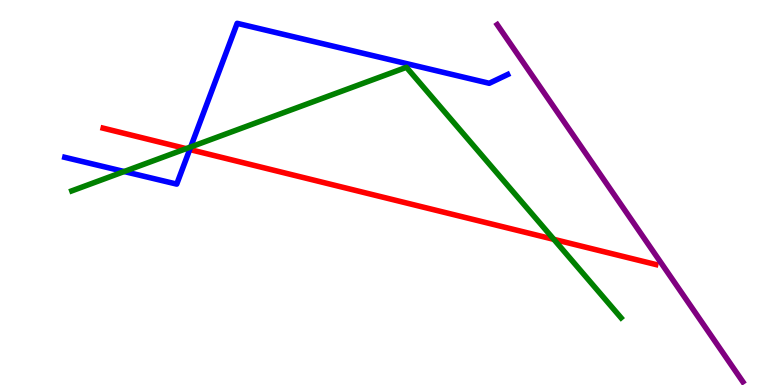[{'lines': ['blue', 'red'], 'intersections': [{'x': 2.45, 'y': 6.12}]}, {'lines': ['green', 'red'], 'intersections': [{'x': 2.4, 'y': 6.14}, {'x': 7.15, 'y': 3.78}]}, {'lines': ['purple', 'red'], 'intersections': []}, {'lines': ['blue', 'green'], 'intersections': [{'x': 1.6, 'y': 5.54}, {'x': 2.46, 'y': 6.18}]}, {'lines': ['blue', 'purple'], 'intersections': []}, {'lines': ['green', 'purple'], 'intersections': []}]